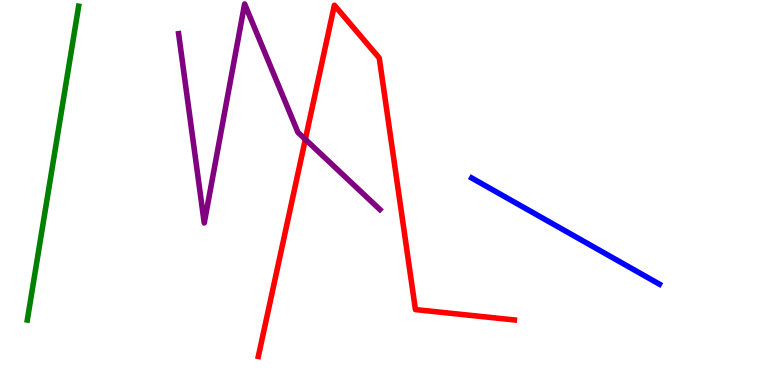[{'lines': ['blue', 'red'], 'intersections': []}, {'lines': ['green', 'red'], 'intersections': []}, {'lines': ['purple', 'red'], 'intersections': [{'x': 3.94, 'y': 6.38}]}, {'lines': ['blue', 'green'], 'intersections': []}, {'lines': ['blue', 'purple'], 'intersections': []}, {'lines': ['green', 'purple'], 'intersections': []}]